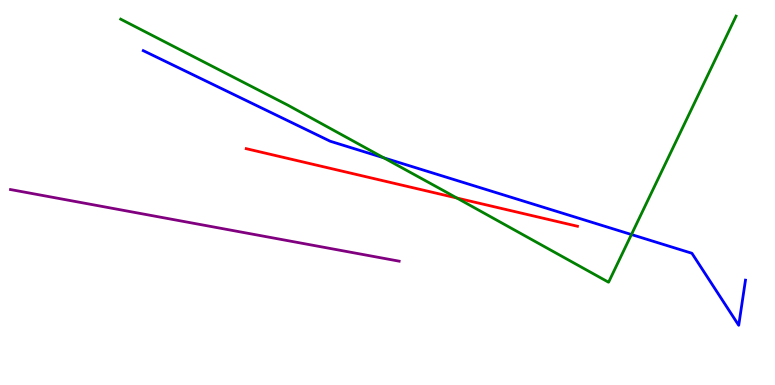[{'lines': ['blue', 'red'], 'intersections': []}, {'lines': ['green', 'red'], 'intersections': [{'x': 5.89, 'y': 4.86}]}, {'lines': ['purple', 'red'], 'intersections': []}, {'lines': ['blue', 'green'], 'intersections': [{'x': 4.95, 'y': 5.9}, {'x': 8.15, 'y': 3.91}]}, {'lines': ['blue', 'purple'], 'intersections': []}, {'lines': ['green', 'purple'], 'intersections': []}]